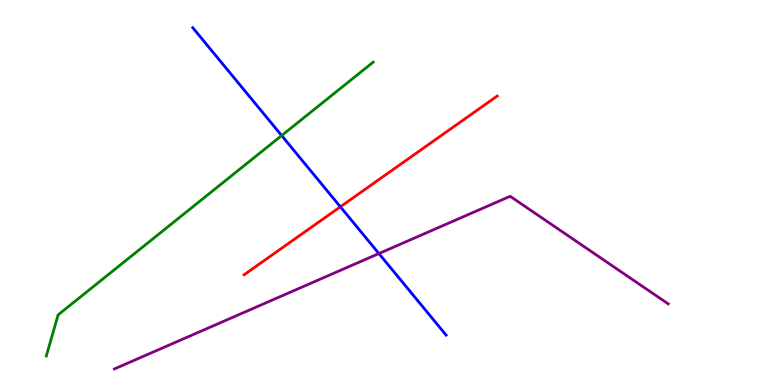[{'lines': ['blue', 'red'], 'intersections': [{'x': 4.39, 'y': 4.63}]}, {'lines': ['green', 'red'], 'intersections': []}, {'lines': ['purple', 'red'], 'intersections': []}, {'lines': ['blue', 'green'], 'intersections': [{'x': 3.63, 'y': 6.48}]}, {'lines': ['blue', 'purple'], 'intersections': [{'x': 4.89, 'y': 3.41}]}, {'lines': ['green', 'purple'], 'intersections': []}]